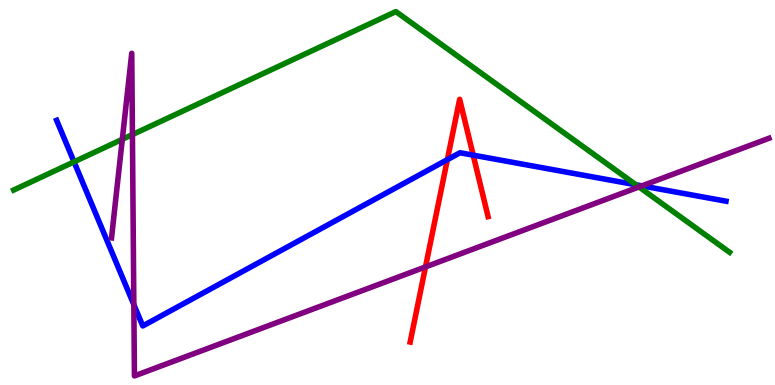[{'lines': ['blue', 'red'], 'intersections': [{'x': 5.77, 'y': 5.85}, {'x': 6.11, 'y': 5.97}]}, {'lines': ['green', 'red'], 'intersections': []}, {'lines': ['purple', 'red'], 'intersections': [{'x': 5.49, 'y': 3.07}]}, {'lines': ['blue', 'green'], 'intersections': [{'x': 0.955, 'y': 5.8}, {'x': 8.21, 'y': 5.2}]}, {'lines': ['blue', 'purple'], 'intersections': [{'x': 1.73, 'y': 2.09}, {'x': 8.28, 'y': 5.17}]}, {'lines': ['green', 'purple'], 'intersections': [{'x': 1.58, 'y': 6.38}, {'x': 1.71, 'y': 6.5}, {'x': 8.25, 'y': 5.14}]}]